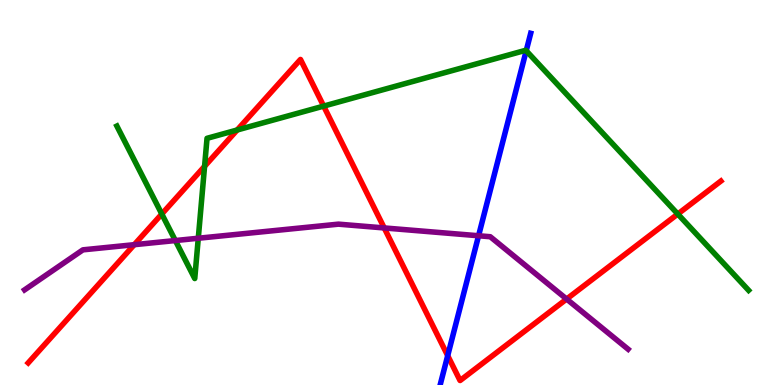[{'lines': ['blue', 'red'], 'intersections': [{'x': 5.78, 'y': 0.762}]}, {'lines': ['green', 'red'], 'intersections': [{'x': 2.09, 'y': 4.44}, {'x': 2.64, 'y': 5.68}, {'x': 3.06, 'y': 6.62}, {'x': 4.18, 'y': 7.24}, {'x': 8.75, 'y': 4.44}]}, {'lines': ['purple', 'red'], 'intersections': [{'x': 1.73, 'y': 3.64}, {'x': 4.96, 'y': 4.08}, {'x': 7.31, 'y': 2.23}]}, {'lines': ['blue', 'green'], 'intersections': [{'x': 6.79, 'y': 8.68}]}, {'lines': ['blue', 'purple'], 'intersections': [{'x': 6.18, 'y': 3.88}]}, {'lines': ['green', 'purple'], 'intersections': [{'x': 2.26, 'y': 3.75}, {'x': 2.56, 'y': 3.81}]}]